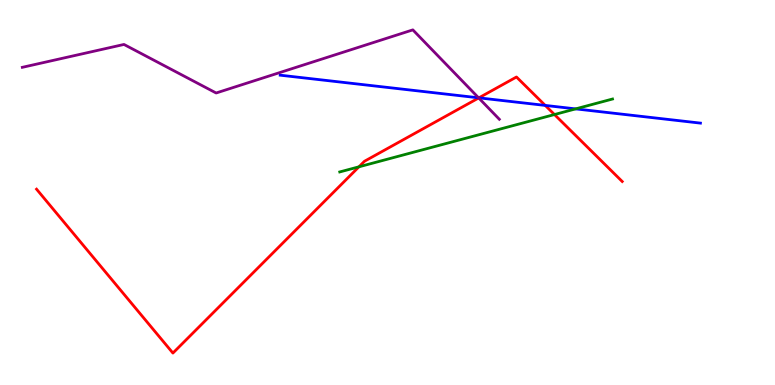[{'lines': ['blue', 'red'], 'intersections': [{'x': 6.18, 'y': 7.46}, {'x': 7.04, 'y': 7.26}]}, {'lines': ['green', 'red'], 'intersections': [{'x': 4.63, 'y': 5.67}, {'x': 7.15, 'y': 7.02}]}, {'lines': ['purple', 'red'], 'intersections': [{'x': 6.18, 'y': 7.46}]}, {'lines': ['blue', 'green'], 'intersections': [{'x': 7.43, 'y': 7.17}]}, {'lines': ['blue', 'purple'], 'intersections': [{'x': 6.18, 'y': 7.46}]}, {'lines': ['green', 'purple'], 'intersections': []}]